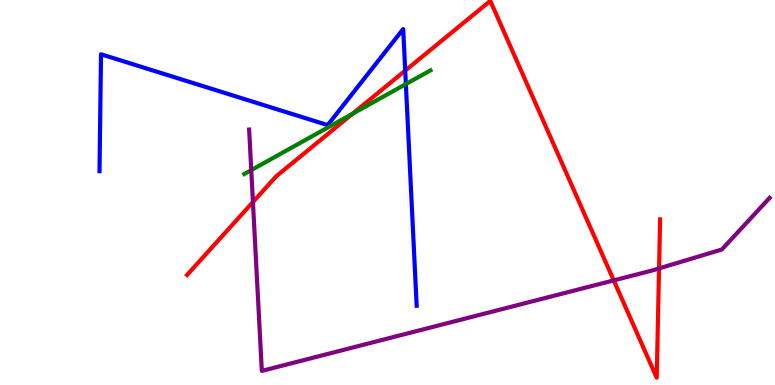[{'lines': ['blue', 'red'], 'intersections': [{'x': 5.23, 'y': 8.17}]}, {'lines': ['green', 'red'], 'intersections': [{'x': 4.55, 'y': 7.05}]}, {'lines': ['purple', 'red'], 'intersections': [{'x': 3.26, 'y': 4.75}, {'x': 7.92, 'y': 2.72}, {'x': 8.5, 'y': 3.03}]}, {'lines': ['blue', 'green'], 'intersections': [{'x': 5.24, 'y': 7.82}]}, {'lines': ['blue', 'purple'], 'intersections': []}, {'lines': ['green', 'purple'], 'intersections': [{'x': 3.24, 'y': 5.58}]}]